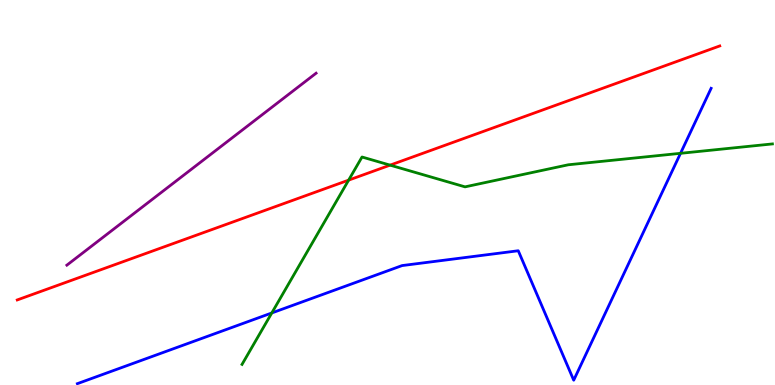[{'lines': ['blue', 'red'], 'intersections': []}, {'lines': ['green', 'red'], 'intersections': [{'x': 4.5, 'y': 5.32}, {'x': 5.03, 'y': 5.71}]}, {'lines': ['purple', 'red'], 'intersections': []}, {'lines': ['blue', 'green'], 'intersections': [{'x': 3.51, 'y': 1.87}, {'x': 8.78, 'y': 6.02}]}, {'lines': ['blue', 'purple'], 'intersections': []}, {'lines': ['green', 'purple'], 'intersections': []}]